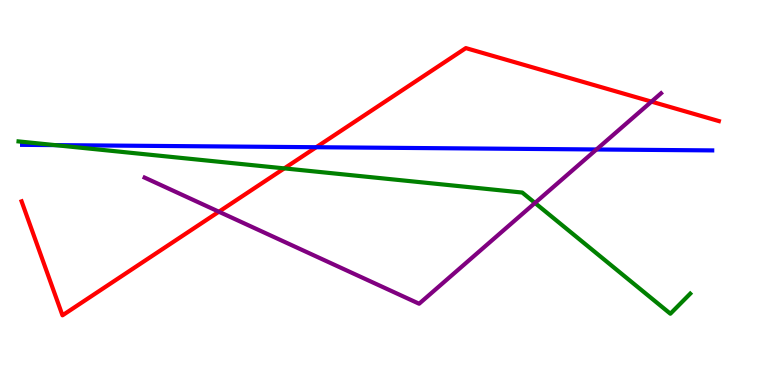[{'lines': ['blue', 'red'], 'intersections': [{'x': 4.08, 'y': 6.18}]}, {'lines': ['green', 'red'], 'intersections': [{'x': 3.67, 'y': 5.63}]}, {'lines': ['purple', 'red'], 'intersections': [{'x': 2.82, 'y': 4.5}, {'x': 8.41, 'y': 7.36}]}, {'lines': ['blue', 'green'], 'intersections': [{'x': 0.71, 'y': 6.23}]}, {'lines': ['blue', 'purple'], 'intersections': [{'x': 7.7, 'y': 6.12}]}, {'lines': ['green', 'purple'], 'intersections': [{'x': 6.9, 'y': 4.73}]}]